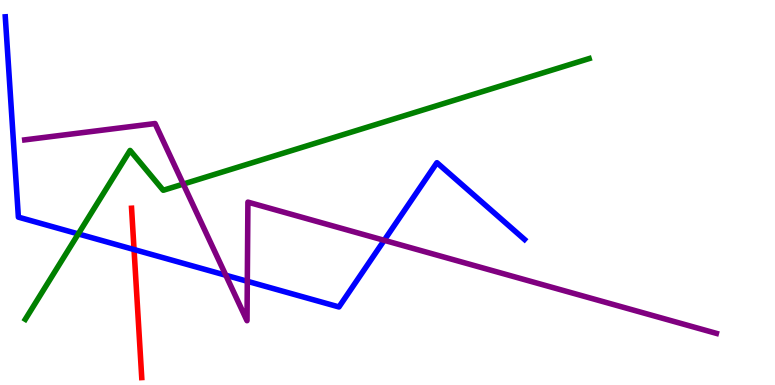[{'lines': ['blue', 'red'], 'intersections': [{'x': 1.73, 'y': 3.52}]}, {'lines': ['green', 'red'], 'intersections': []}, {'lines': ['purple', 'red'], 'intersections': []}, {'lines': ['blue', 'green'], 'intersections': [{'x': 1.01, 'y': 3.92}]}, {'lines': ['blue', 'purple'], 'intersections': [{'x': 2.91, 'y': 2.85}, {'x': 3.19, 'y': 2.69}, {'x': 4.96, 'y': 3.76}]}, {'lines': ['green', 'purple'], 'intersections': [{'x': 2.37, 'y': 5.22}]}]